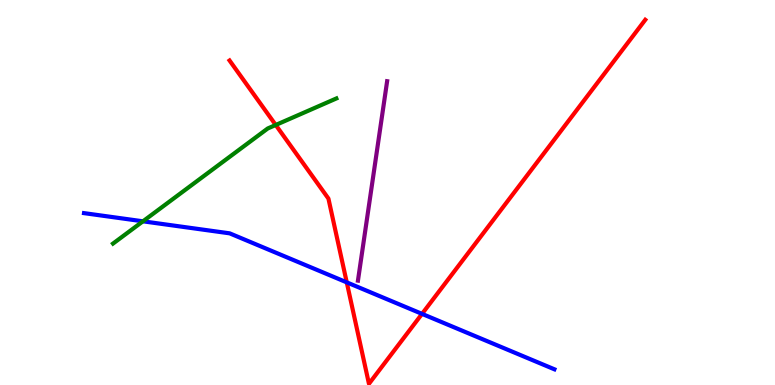[{'lines': ['blue', 'red'], 'intersections': [{'x': 4.47, 'y': 2.67}, {'x': 5.45, 'y': 1.85}]}, {'lines': ['green', 'red'], 'intersections': [{'x': 3.56, 'y': 6.75}]}, {'lines': ['purple', 'red'], 'intersections': []}, {'lines': ['blue', 'green'], 'intersections': [{'x': 1.84, 'y': 4.25}]}, {'lines': ['blue', 'purple'], 'intersections': []}, {'lines': ['green', 'purple'], 'intersections': []}]